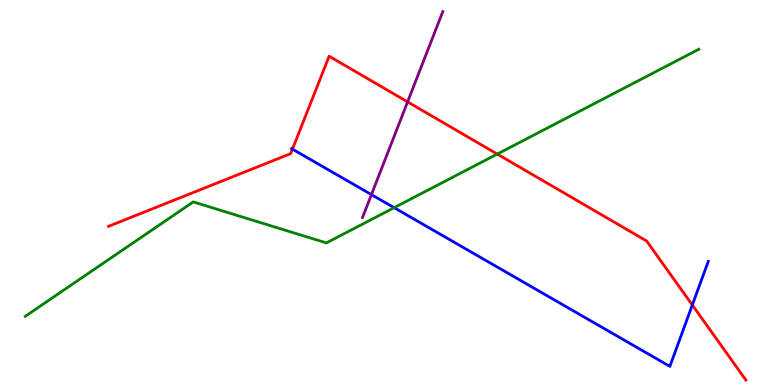[{'lines': ['blue', 'red'], 'intersections': [{'x': 3.77, 'y': 6.13}, {'x': 8.93, 'y': 2.08}]}, {'lines': ['green', 'red'], 'intersections': [{'x': 6.42, 'y': 6.0}]}, {'lines': ['purple', 'red'], 'intersections': [{'x': 5.26, 'y': 7.35}]}, {'lines': ['blue', 'green'], 'intersections': [{'x': 5.09, 'y': 4.61}]}, {'lines': ['blue', 'purple'], 'intersections': [{'x': 4.79, 'y': 4.95}]}, {'lines': ['green', 'purple'], 'intersections': []}]